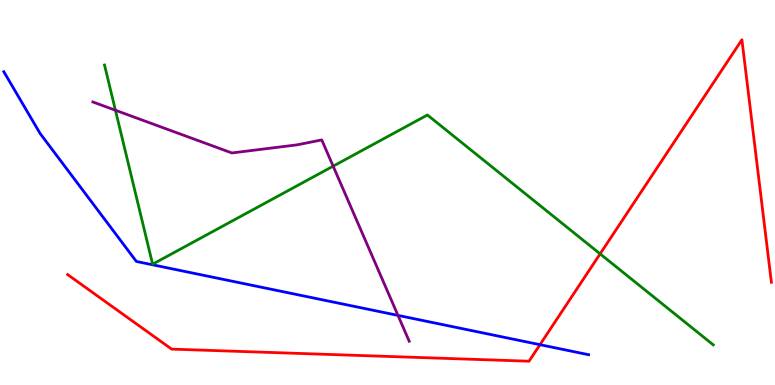[{'lines': ['blue', 'red'], 'intersections': [{'x': 6.97, 'y': 1.05}]}, {'lines': ['green', 'red'], 'intersections': [{'x': 7.74, 'y': 3.41}]}, {'lines': ['purple', 'red'], 'intersections': []}, {'lines': ['blue', 'green'], 'intersections': []}, {'lines': ['blue', 'purple'], 'intersections': [{'x': 5.14, 'y': 1.81}]}, {'lines': ['green', 'purple'], 'intersections': [{'x': 1.49, 'y': 7.14}, {'x': 4.3, 'y': 5.68}]}]